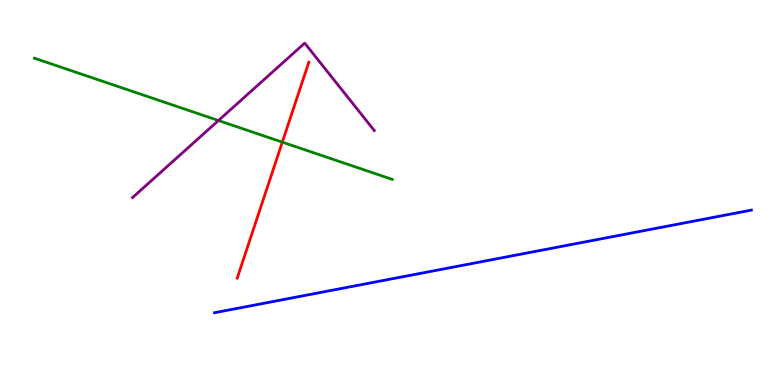[{'lines': ['blue', 'red'], 'intersections': []}, {'lines': ['green', 'red'], 'intersections': [{'x': 3.64, 'y': 6.31}]}, {'lines': ['purple', 'red'], 'intersections': []}, {'lines': ['blue', 'green'], 'intersections': []}, {'lines': ['blue', 'purple'], 'intersections': []}, {'lines': ['green', 'purple'], 'intersections': [{'x': 2.82, 'y': 6.87}]}]